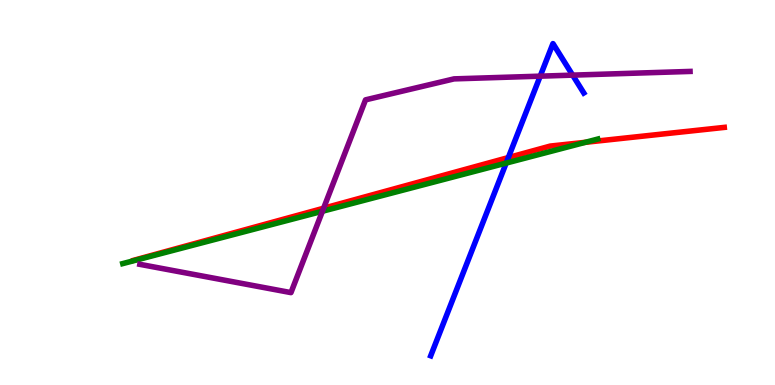[{'lines': ['blue', 'red'], 'intersections': [{'x': 6.56, 'y': 5.91}]}, {'lines': ['green', 'red'], 'intersections': [{'x': 7.55, 'y': 6.3}]}, {'lines': ['purple', 'red'], 'intersections': [{'x': 4.18, 'y': 4.59}]}, {'lines': ['blue', 'green'], 'intersections': [{'x': 6.53, 'y': 5.76}]}, {'lines': ['blue', 'purple'], 'intersections': [{'x': 6.97, 'y': 8.02}, {'x': 7.39, 'y': 8.05}]}, {'lines': ['green', 'purple'], 'intersections': [{'x': 4.16, 'y': 4.51}]}]